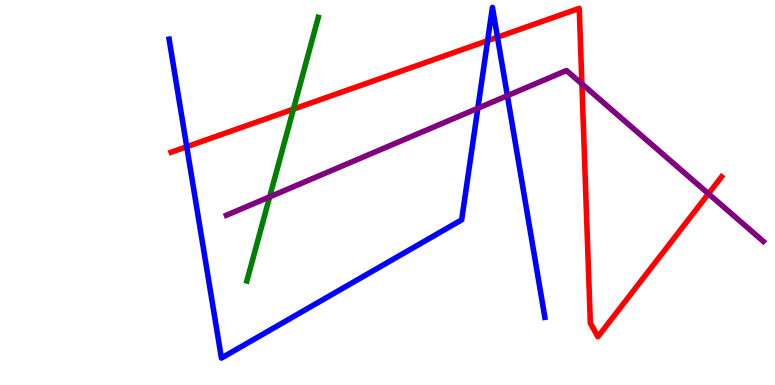[{'lines': ['blue', 'red'], 'intersections': [{'x': 2.41, 'y': 6.19}, {'x': 6.29, 'y': 8.94}, {'x': 6.42, 'y': 9.03}]}, {'lines': ['green', 'red'], 'intersections': [{'x': 3.79, 'y': 7.17}]}, {'lines': ['purple', 'red'], 'intersections': [{'x': 7.51, 'y': 7.82}, {'x': 9.14, 'y': 4.97}]}, {'lines': ['blue', 'green'], 'intersections': []}, {'lines': ['blue', 'purple'], 'intersections': [{'x': 6.17, 'y': 7.19}, {'x': 6.55, 'y': 7.51}]}, {'lines': ['green', 'purple'], 'intersections': [{'x': 3.48, 'y': 4.89}]}]